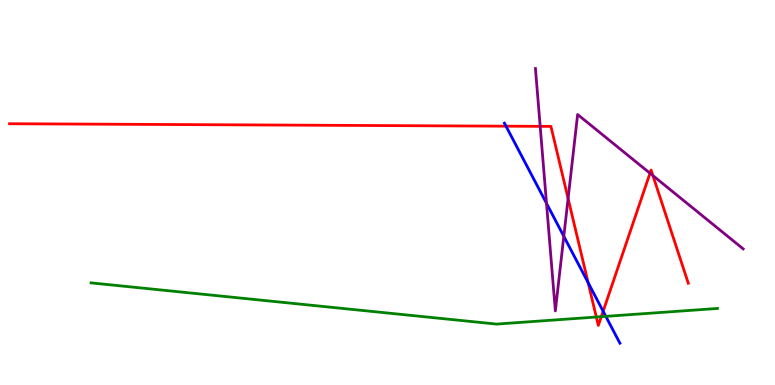[{'lines': ['blue', 'red'], 'intersections': [{'x': 6.53, 'y': 6.72}, {'x': 7.59, 'y': 2.66}, {'x': 7.78, 'y': 1.92}]}, {'lines': ['green', 'red'], 'intersections': [{'x': 7.69, 'y': 1.77}, {'x': 7.76, 'y': 1.77}]}, {'lines': ['purple', 'red'], 'intersections': [{'x': 6.97, 'y': 6.72}, {'x': 7.33, 'y': 4.84}, {'x': 8.39, 'y': 5.5}, {'x': 8.42, 'y': 5.44}]}, {'lines': ['blue', 'green'], 'intersections': [{'x': 7.82, 'y': 1.78}]}, {'lines': ['blue', 'purple'], 'intersections': [{'x': 7.05, 'y': 4.72}, {'x': 7.27, 'y': 3.86}]}, {'lines': ['green', 'purple'], 'intersections': []}]